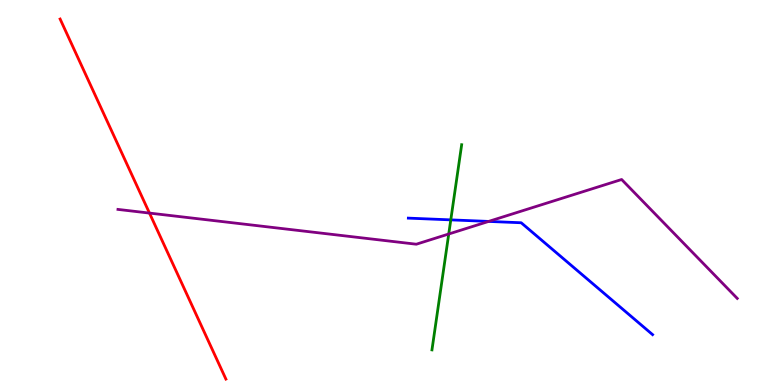[{'lines': ['blue', 'red'], 'intersections': []}, {'lines': ['green', 'red'], 'intersections': []}, {'lines': ['purple', 'red'], 'intersections': [{'x': 1.93, 'y': 4.47}]}, {'lines': ['blue', 'green'], 'intersections': [{'x': 5.82, 'y': 4.29}]}, {'lines': ['blue', 'purple'], 'intersections': [{'x': 6.3, 'y': 4.25}]}, {'lines': ['green', 'purple'], 'intersections': [{'x': 5.79, 'y': 3.92}]}]